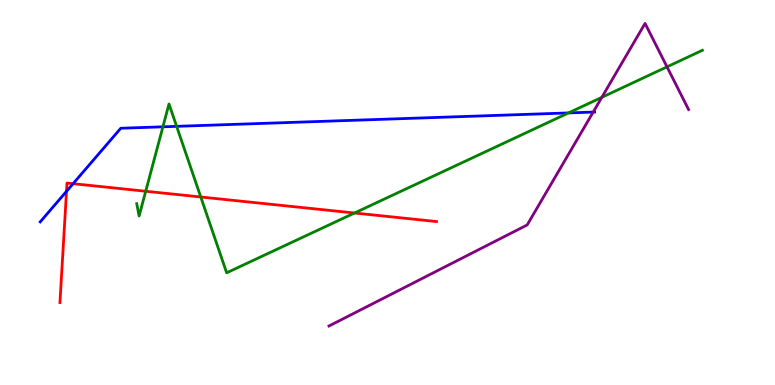[{'lines': ['blue', 'red'], 'intersections': [{'x': 0.858, 'y': 5.03}, {'x': 0.943, 'y': 5.23}]}, {'lines': ['green', 'red'], 'intersections': [{'x': 1.88, 'y': 5.03}, {'x': 2.59, 'y': 4.88}, {'x': 4.57, 'y': 4.47}]}, {'lines': ['purple', 'red'], 'intersections': []}, {'lines': ['blue', 'green'], 'intersections': [{'x': 2.1, 'y': 6.71}, {'x': 2.28, 'y': 6.72}, {'x': 7.34, 'y': 7.07}]}, {'lines': ['blue', 'purple'], 'intersections': [{'x': 7.65, 'y': 7.09}]}, {'lines': ['green', 'purple'], 'intersections': [{'x': 7.77, 'y': 7.47}, {'x': 8.61, 'y': 8.26}]}]